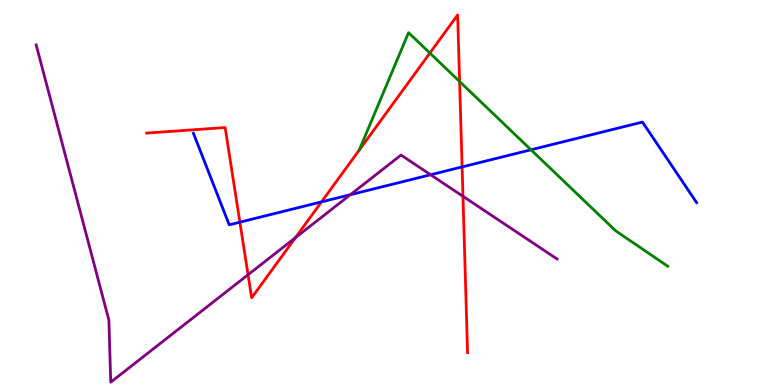[{'lines': ['blue', 'red'], 'intersections': [{'x': 3.1, 'y': 4.23}, {'x': 4.15, 'y': 4.76}, {'x': 5.96, 'y': 5.66}]}, {'lines': ['green', 'red'], 'intersections': [{'x': 5.55, 'y': 8.62}, {'x': 5.93, 'y': 7.88}]}, {'lines': ['purple', 'red'], 'intersections': [{'x': 3.2, 'y': 2.86}, {'x': 3.81, 'y': 3.83}, {'x': 5.97, 'y': 4.9}]}, {'lines': ['blue', 'green'], 'intersections': [{'x': 6.85, 'y': 6.11}]}, {'lines': ['blue', 'purple'], 'intersections': [{'x': 4.52, 'y': 4.94}, {'x': 5.56, 'y': 5.46}]}, {'lines': ['green', 'purple'], 'intersections': []}]